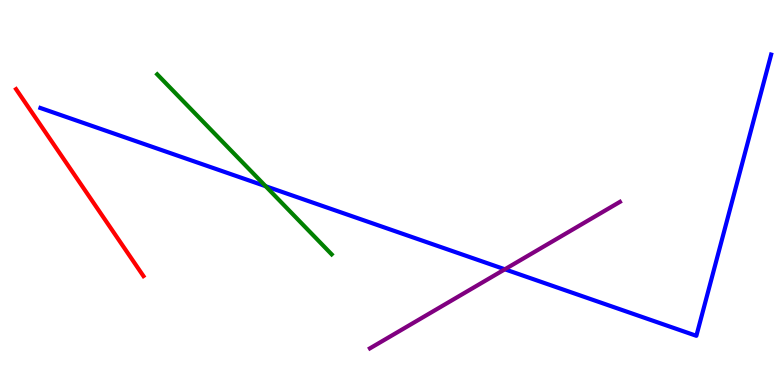[{'lines': ['blue', 'red'], 'intersections': []}, {'lines': ['green', 'red'], 'intersections': []}, {'lines': ['purple', 'red'], 'intersections': []}, {'lines': ['blue', 'green'], 'intersections': [{'x': 3.43, 'y': 5.16}]}, {'lines': ['blue', 'purple'], 'intersections': [{'x': 6.51, 'y': 3.01}]}, {'lines': ['green', 'purple'], 'intersections': []}]